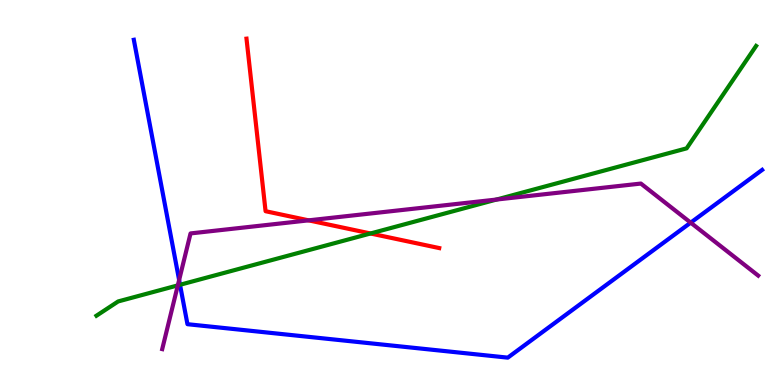[{'lines': ['blue', 'red'], 'intersections': []}, {'lines': ['green', 'red'], 'intersections': [{'x': 4.78, 'y': 3.94}]}, {'lines': ['purple', 'red'], 'intersections': [{'x': 3.98, 'y': 4.28}]}, {'lines': ['blue', 'green'], 'intersections': [{'x': 2.32, 'y': 2.6}]}, {'lines': ['blue', 'purple'], 'intersections': [{'x': 2.31, 'y': 2.73}, {'x': 8.91, 'y': 4.22}]}, {'lines': ['green', 'purple'], 'intersections': [{'x': 2.29, 'y': 2.59}, {'x': 6.41, 'y': 4.82}]}]